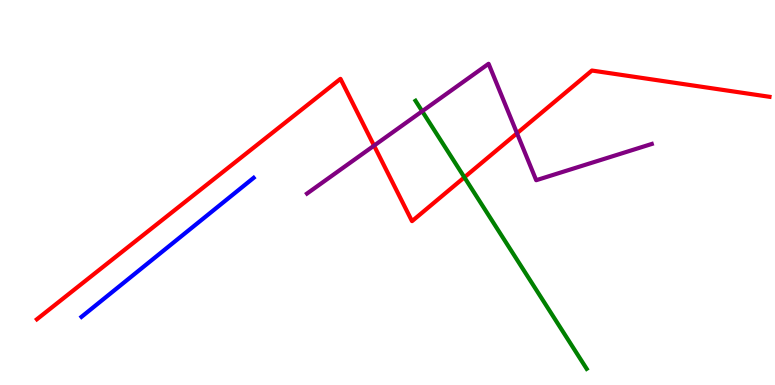[{'lines': ['blue', 'red'], 'intersections': []}, {'lines': ['green', 'red'], 'intersections': [{'x': 5.99, 'y': 5.39}]}, {'lines': ['purple', 'red'], 'intersections': [{'x': 4.83, 'y': 6.22}, {'x': 6.67, 'y': 6.54}]}, {'lines': ['blue', 'green'], 'intersections': []}, {'lines': ['blue', 'purple'], 'intersections': []}, {'lines': ['green', 'purple'], 'intersections': [{'x': 5.45, 'y': 7.11}]}]